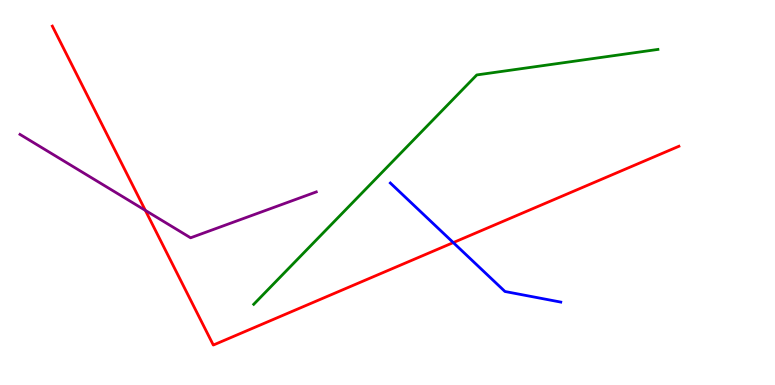[{'lines': ['blue', 'red'], 'intersections': [{'x': 5.85, 'y': 3.7}]}, {'lines': ['green', 'red'], 'intersections': []}, {'lines': ['purple', 'red'], 'intersections': [{'x': 1.88, 'y': 4.54}]}, {'lines': ['blue', 'green'], 'intersections': []}, {'lines': ['blue', 'purple'], 'intersections': []}, {'lines': ['green', 'purple'], 'intersections': []}]